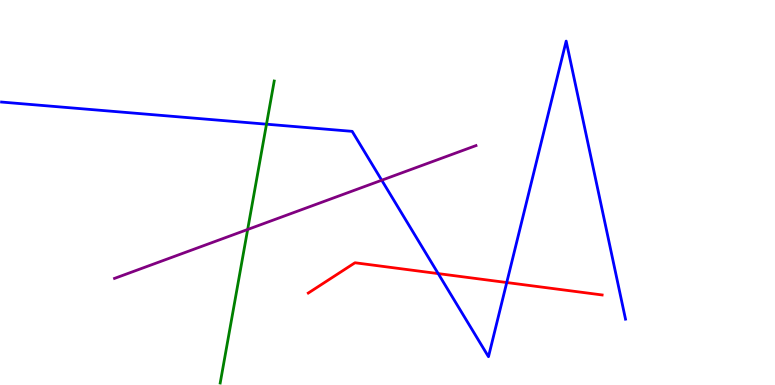[{'lines': ['blue', 'red'], 'intersections': [{'x': 5.65, 'y': 2.89}, {'x': 6.54, 'y': 2.66}]}, {'lines': ['green', 'red'], 'intersections': []}, {'lines': ['purple', 'red'], 'intersections': []}, {'lines': ['blue', 'green'], 'intersections': [{'x': 3.44, 'y': 6.77}]}, {'lines': ['blue', 'purple'], 'intersections': [{'x': 4.93, 'y': 5.32}]}, {'lines': ['green', 'purple'], 'intersections': [{'x': 3.2, 'y': 4.04}]}]